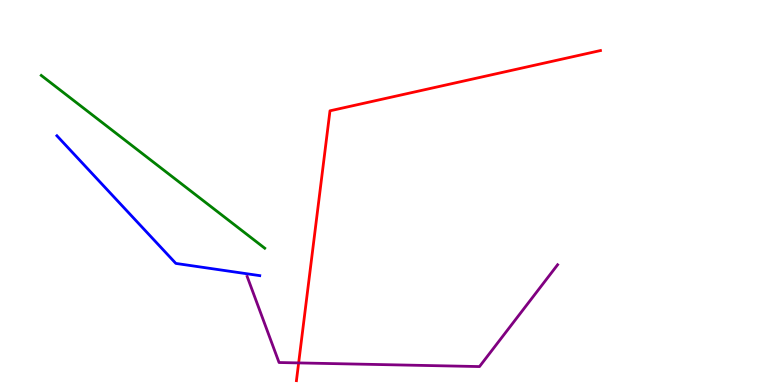[{'lines': ['blue', 'red'], 'intersections': []}, {'lines': ['green', 'red'], 'intersections': []}, {'lines': ['purple', 'red'], 'intersections': [{'x': 3.85, 'y': 0.574}]}, {'lines': ['blue', 'green'], 'intersections': []}, {'lines': ['blue', 'purple'], 'intersections': []}, {'lines': ['green', 'purple'], 'intersections': []}]